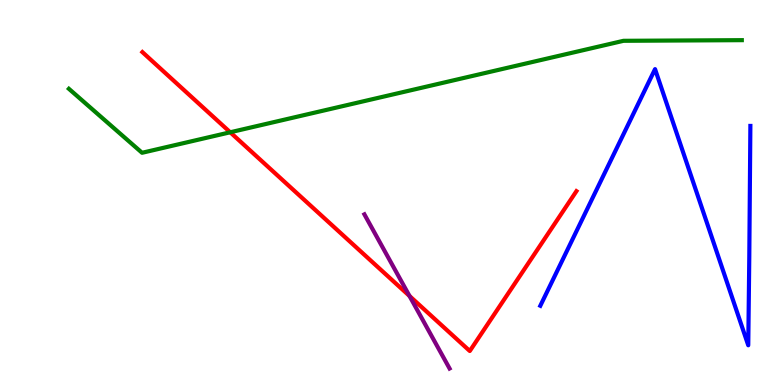[{'lines': ['blue', 'red'], 'intersections': []}, {'lines': ['green', 'red'], 'intersections': [{'x': 2.97, 'y': 6.56}]}, {'lines': ['purple', 'red'], 'intersections': [{'x': 5.28, 'y': 2.31}]}, {'lines': ['blue', 'green'], 'intersections': []}, {'lines': ['blue', 'purple'], 'intersections': []}, {'lines': ['green', 'purple'], 'intersections': []}]